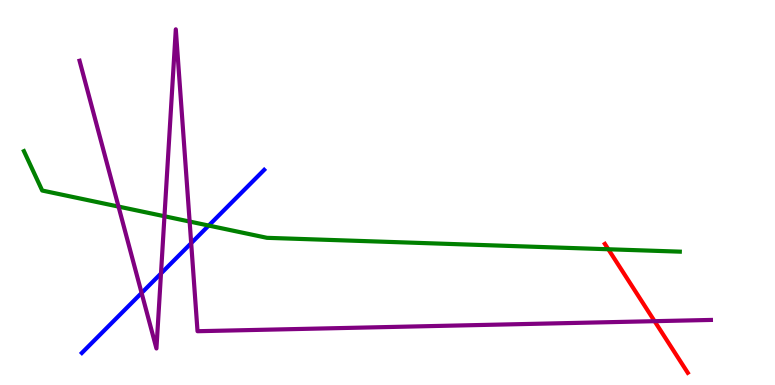[{'lines': ['blue', 'red'], 'intersections': []}, {'lines': ['green', 'red'], 'intersections': [{'x': 7.85, 'y': 3.53}]}, {'lines': ['purple', 'red'], 'intersections': [{'x': 8.45, 'y': 1.66}]}, {'lines': ['blue', 'green'], 'intersections': [{'x': 2.69, 'y': 4.14}]}, {'lines': ['blue', 'purple'], 'intersections': [{'x': 1.83, 'y': 2.39}, {'x': 2.08, 'y': 2.9}, {'x': 2.47, 'y': 3.68}]}, {'lines': ['green', 'purple'], 'intersections': [{'x': 1.53, 'y': 4.63}, {'x': 2.12, 'y': 4.38}, {'x': 2.45, 'y': 4.25}]}]